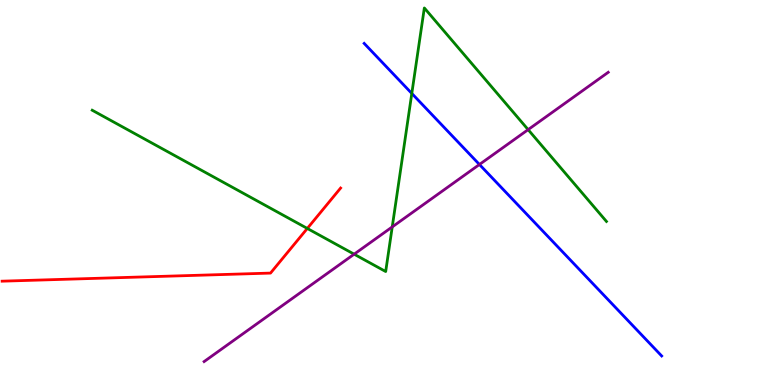[{'lines': ['blue', 'red'], 'intersections': []}, {'lines': ['green', 'red'], 'intersections': [{'x': 3.97, 'y': 4.07}]}, {'lines': ['purple', 'red'], 'intersections': []}, {'lines': ['blue', 'green'], 'intersections': [{'x': 5.31, 'y': 7.57}]}, {'lines': ['blue', 'purple'], 'intersections': [{'x': 6.19, 'y': 5.73}]}, {'lines': ['green', 'purple'], 'intersections': [{'x': 4.57, 'y': 3.4}, {'x': 5.06, 'y': 4.11}, {'x': 6.81, 'y': 6.63}]}]